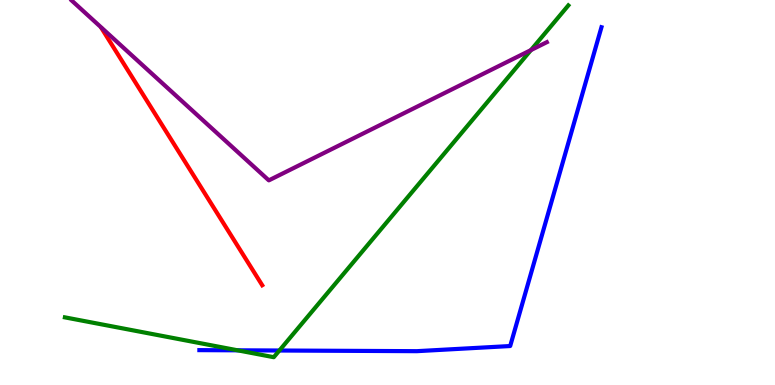[{'lines': ['blue', 'red'], 'intersections': []}, {'lines': ['green', 'red'], 'intersections': []}, {'lines': ['purple', 'red'], 'intersections': []}, {'lines': ['blue', 'green'], 'intersections': [{'x': 3.07, 'y': 0.901}, {'x': 3.6, 'y': 0.896}]}, {'lines': ['blue', 'purple'], 'intersections': []}, {'lines': ['green', 'purple'], 'intersections': [{'x': 6.85, 'y': 8.7}]}]